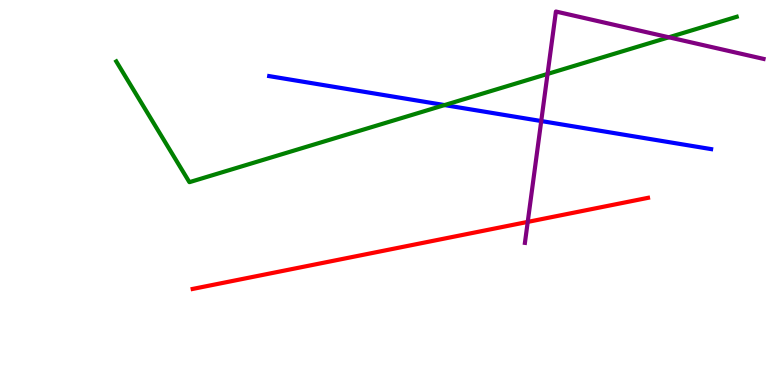[{'lines': ['blue', 'red'], 'intersections': []}, {'lines': ['green', 'red'], 'intersections': []}, {'lines': ['purple', 'red'], 'intersections': [{'x': 6.81, 'y': 4.24}]}, {'lines': ['blue', 'green'], 'intersections': [{'x': 5.74, 'y': 7.27}]}, {'lines': ['blue', 'purple'], 'intersections': [{'x': 6.98, 'y': 6.86}]}, {'lines': ['green', 'purple'], 'intersections': [{'x': 7.07, 'y': 8.08}, {'x': 8.63, 'y': 9.03}]}]